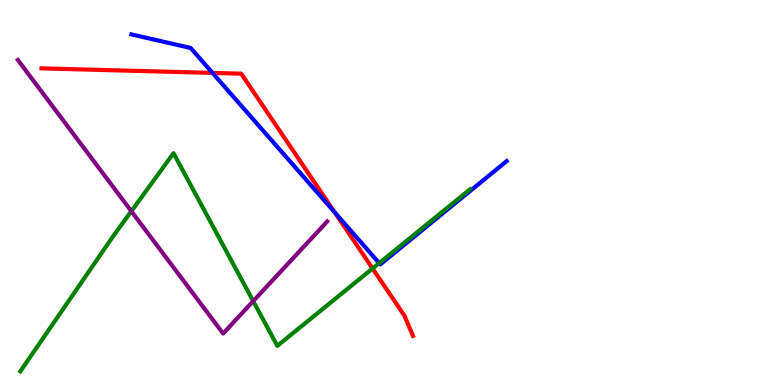[{'lines': ['blue', 'red'], 'intersections': [{'x': 2.74, 'y': 8.11}, {'x': 4.32, 'y': 4.49}]}, {'lines': ['green', 'red'], 'intersections': [{'x': 4.81, 'y': 3.03}]}, {'lines': ['purple', 'red'], 'intersections': []}, {'lines': ['blue', 'green'], 'intersections': [{'x': 4.89, 'y': 3.17}]}, {'lines': ['blue', 'purple'], 'intersections': []}, {'lines': ['green', 'purple'], 'intersections': [{'x': 1.69, 'y': 4.51}, {'x': 3.27, 'y': 2.18}]}]